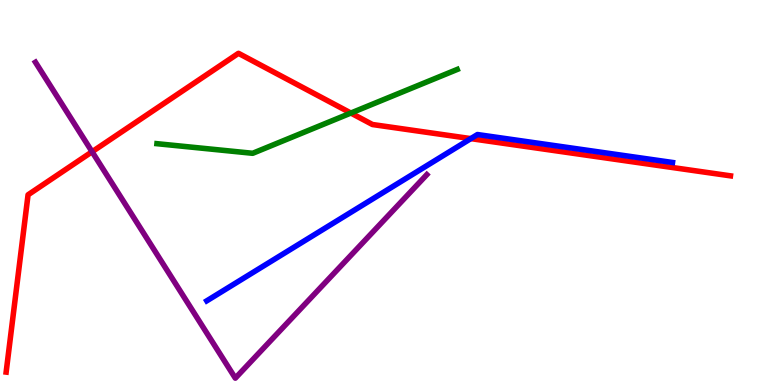[{'lines': ['blue', 'red'], 'intersections': [{'x': 6.08, 'y': 6.4}]}, {'lines': ['green', 'red'], 'intersections': [{'x': 4.53, 'y': 7.06}]}, {'lines': ['purple', 'red'], 'intersections': [{'x': 1.19, 'y': 6.06}]}, {'lines': ['blue', 'green'], 'intersections': []}, {'lines': ['blue', 'purple'], 'intersections': []}, {'lines': ['green', 'purple'], 'intersections': []}]